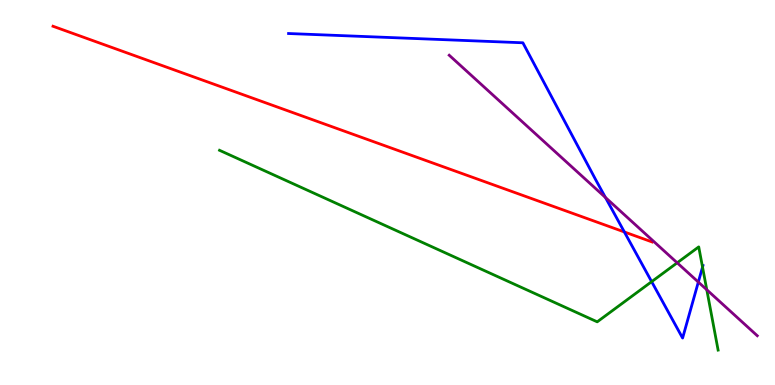[{'lines': ['blue', 'red'], 'intersections': [{'x': 8.06, 'y': 3.97}]}, {'lines': ['green', 'red'], 'intersections': []}, {'lines': ['purple', 'red'], 'intersections': []}, {'lines': ['blue', 'green'], 'intersections': [{'x': 8.41, 'y': 2.68}, {'x': 9.06, 'y': 3.06}]}, {'lines': ['blue', 'purple'], 'intersections': [{'x': 7.81, 'y': 4.87}, {'x': 9.01, 'y': 2.67}]}, {'lines': ['green', 'purple'], 'intersections': [{'x': 8.74, 'y': 3.17}, {'x': 9.12, 'y': 2.47}]}]